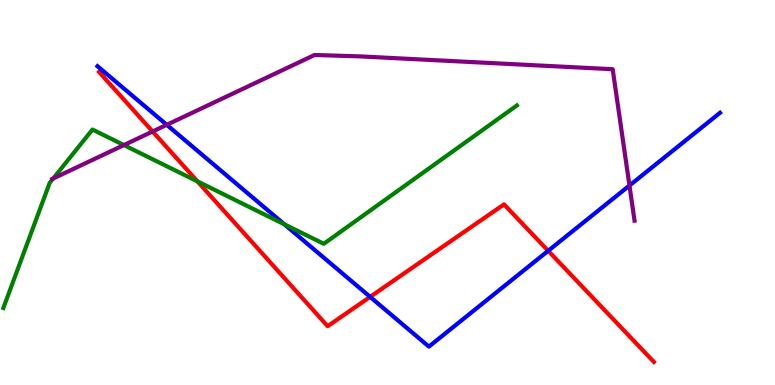[{'lines': ['blue', 'red'], 'intersections': [{'x': 4.78, 'y': 2.29}, {'x': 7.07, 'y': 3.49}]}, {'lines': ['green', 'red'], 'intersections': [{'x': 2.55, 'y': 5.29}]}, {'lines': ['purple', 'red'], 'intersections': [{'x': 1.97, 'y': 6.58}]}, {'lines': ['blue', 'green'], 'intersections': [{'x': 3.67, 'y': 4.17}]}, {'lines': ['blue', 'purple'], 'intersections': [{'x': 2.15, 'y': 6.76}, {'x': 8.12, 'y': 5.18}]}, {'lines': ['green', 'purple'], 'intersections': [{'x': 0.687, 'y': 5.36}, {'x': 1.6, 'y': 6.23}]}]